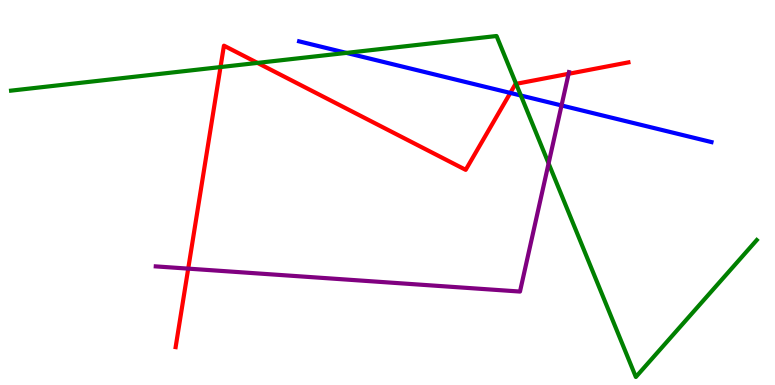[{'lines': ['blue', 'red'], 'intersections': [{'x': 6.58, 'y': 7.59}]}, {'lines': ['green', 'red'], 'intersections': [{'x': 2.85, 'y': 8.26}, {'x': 3.32, 'y': 8.37}, {'x': 6.66, 'y': 7.82}]}, {'lines': ['purple', 'red'], 'intersections': [{'x': 2.43, 'y': 3.02}, {'x': 7.34, 'y': 8.08}]}, {'lines': ['blue', 'green'], 'intersections': [{'x': 4.47, 'y': 8.63}, {'x': 6.72, 'y': 7.52}]}, {'lines': ['blue', 'purple'], 'intersections': [{'x': 7.25, 'y': 7.26}]}, {'lines': ['green', 'purple'], 'intersections': [{'x': 7.08, 'y': 5.76}]}]